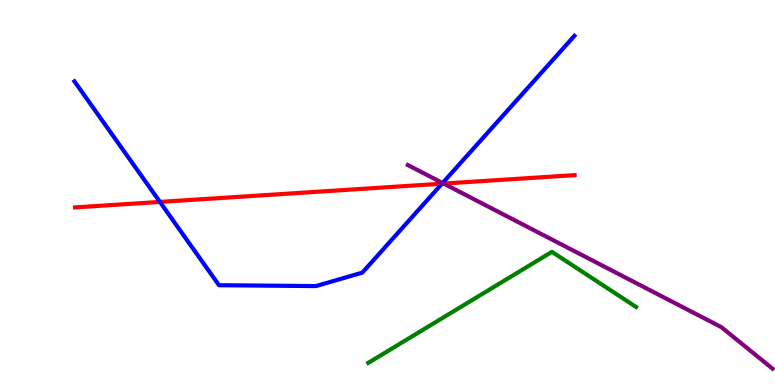[{'lines': ['blue', 'red'], 'intersections': [{'x': 2.06, 'y': 4.76}, {'x': 5.7, 'y': 5.23}]}, {'lines': ['green', 'red'], 'intersections': []}, {'lines': ['purple', 'red'], 'intersections': [{'x': 5.73, 'y': 5.23}]}, {'lines': ['blue', 'green'], 'intersections': []}, {'lines': ['blue', 'purple'], 'intersections': [{'x': 5.71, 'y': 5.25}]}, {'lines': ['green', 'purple'], 'intersections': []}]